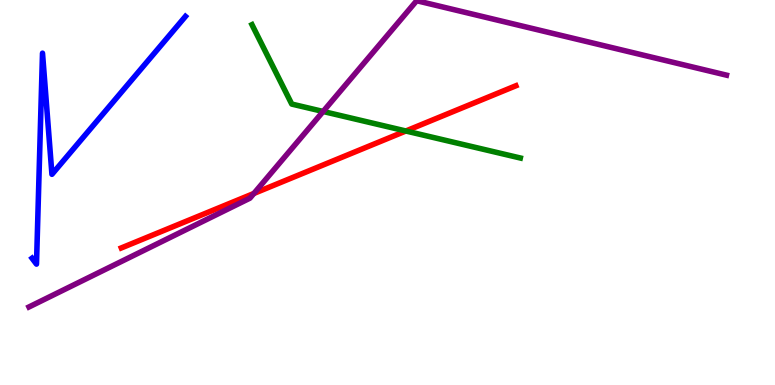[{'lines': ['blue', 'red'], 'intersections': []}, {'lines': ['green', 'red'], 'intersections': [{'x': 5.24, 'y': 6.6}]}, {'lines': ['purple', 'red'], 'intersections': [{'x': 3.28, 'y': 4.98}]}, {'lines': ['blue', 'green'], 'intersections': []}, {'lines': ['blue', 'purple'], 'intersections': []}, {'lines': ['green', 'purple'], 'intersections': [{'x': 4.17, 'y': 7.1}]}]